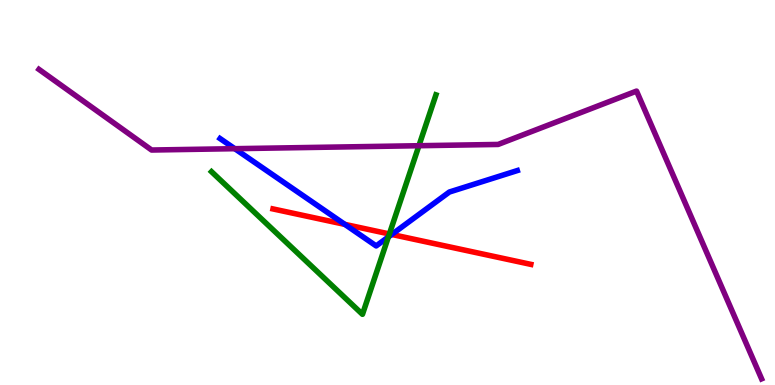[{'lines': ['blue', 'red'], 'intersections': [{'x': 4.45, 'y': 4.17}, {'x': 5.05, 'y': 3.91}]}, {'lines': ['green', 'red'], 'intersections': [{'x': 5.02, 'y': 3.92}]}, {'lines': ['purple', 'red'], 'intersections': []}, {'lines': ['blue', 'green'], 'intersections': [{'x': 5.01, 'y': 3.85}]}, {'lines': ['blue', 'purple'], 'intersections': [{'x': 3.03, 'y': 6.14}]}, {'lines': ['green', 'purple'], 'intersections': [{'x': 5.41, 'y': 6.22}]}]